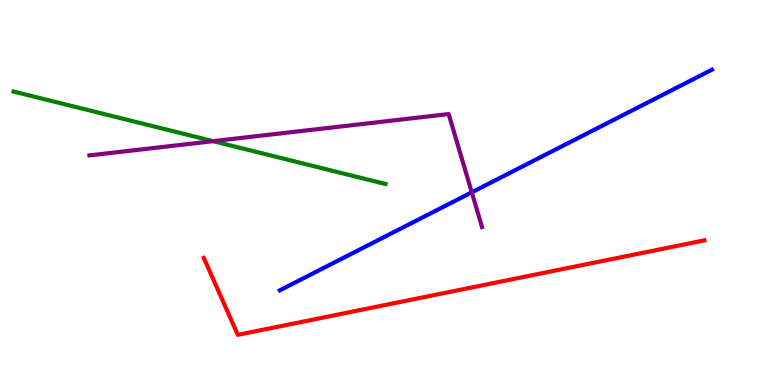[{'lines': ['blue', 'red'], 'intersections': []}, {'lines': ['green', 'red'], 'intersections': []}, {'lines': ['purple', 'red'], 'intersections': []}, {'lines': ['blue', 'green'], 'intersections': []}, {'lines': ['blue', 'purple'], 'intersections': [{'x': 6.09, 'y': 5.0}]}, {'lines': ['green', 'purple'], 'intersections': [{'x': 2.75, 'y': 6.33}]}]